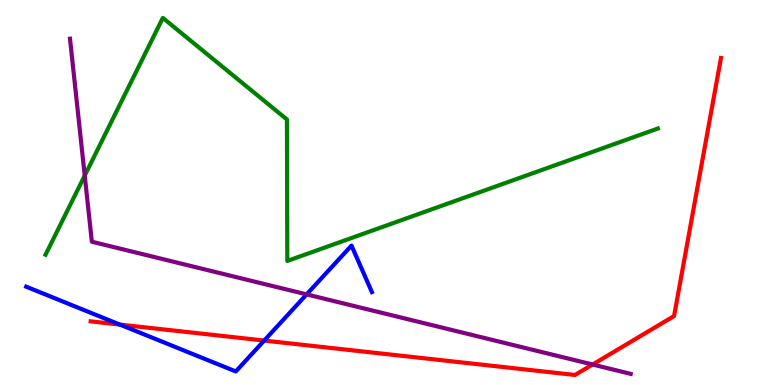[{'lines': ['blue', 'red'], 'intersections': [{'x': 1.55, 'y': 1.57}, {'x': 3.41, 'y': 1.15}]}, {'lines': ['green', 'red'], 'intersections': []}, {'lines': ['purple', 'red'], 'intersections': [{'x': 7.65, 'y': 0.532}]}, {'lines': ['blue', 'green'], 'intersections': []}, {'lines': ['blue', 'purple'], 'intersections': [{'x': 3.96, 'y': 2.35}]}, {'lines': ['green', 'purple'], 'intersections': [{'x': 1.09, 'y': 5.44}]}]